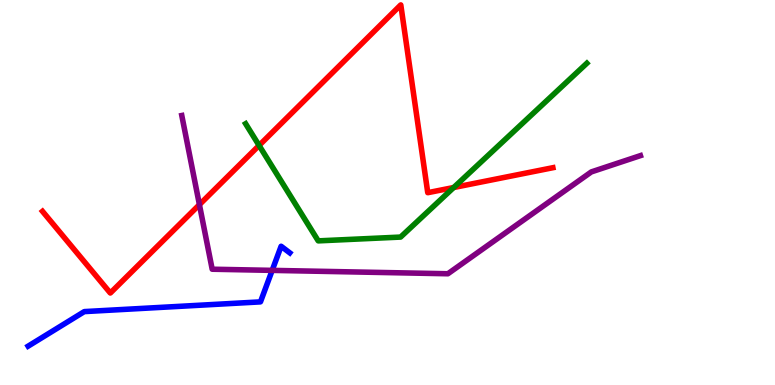[{'lines': ['blue', 'red'], 'intersections': []}, {'lines': ['green', 'red'], 'intersections': [{'x': 3.34, 'y': 6.22}, {'x': 5.85, 'y': 5.13}]}, {'lines': ['purple', 'red'], 'intersections': [{'x': 2.57, 'y': 4.68}]}, {'lines': ['blue', 'green'], 'intersections': []}, {'lines': ['blue', 'purple'], 'intersections': [{'x': 3.51, 'y': 2.98}]}, {'lines': ['green', 'purple'], 'intersections': []}]